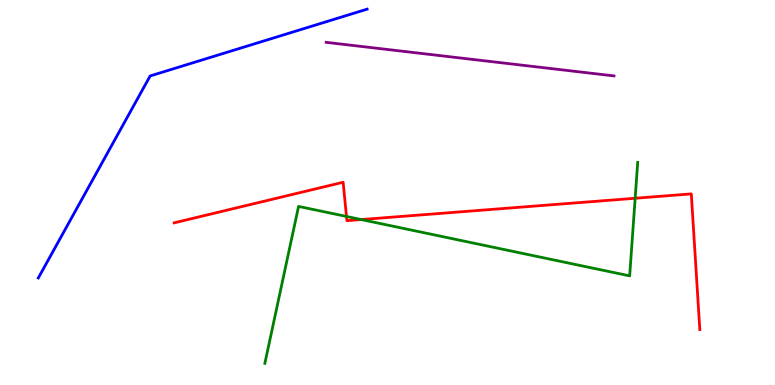[{'lines': ['blue', 'red'], 'intersections': []}, {'lines': ['green', 'red'], 'intersections': [{'x': 4.47, 'y': 4.38}, {'x': 4.66, 'y': 4.3}, {'x': 8.2, 'y': 4.85}]}, {'lines': ['purple', 'red'], 'intersections': []}, {'lines': ['blue', 'green'], 'intersections': []}, {'lines': ['blue', 'purple'], 'intersections': []}, {'lines': ['green', 'purple'], 'intersections': []}]